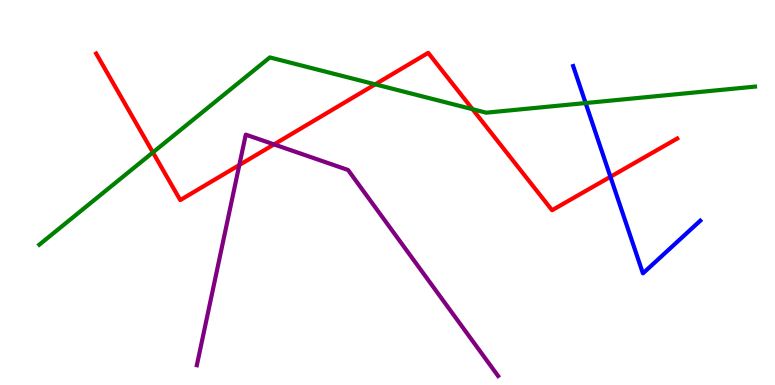[{'lines': ['blue', 'red'], 'intersections': [{'x': 7.88, 'y': 5.41}]}, {'lines': ['green', 'red'], 'intersections': [{'x': 1.97, 'y': 6.04}, {'x': 4.84, 'y': 7.81}, {'x': 6.1, 'y': 7.16}]}, {'lines': ['purple', 'red'], 'intersections': [{'x': 3.09, 'y': 5.71}, {'x': 3.54, 'y': 6.25}]}, {'lines': ['blue', 'green'], 'intersections': [{'x': 7.56, 'y': 7.32}]}, {'lines': ['blue', 'purple'], 'intersections': []}, {'lines': ['green', 'purple'], 'intersections': []}]